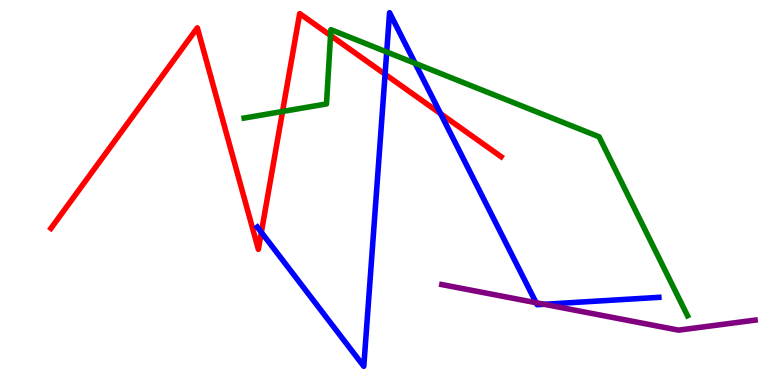[{'lines': ['blue', 'red'], 'intersections': [{'x': 3.37, 'y': 3.97}, {'x': 4.97, 'y': 8.07}, {'x': 5.69, 'y': 7.05}]}, {'lines': ['green', 'red'], 'intersections': [{'x': 3.65, 'y': 7.1}, {'x': 4.27, 'y': 9.08}]}, {'lines': ['purple', 'red'], 'intersections': []}, {'lines': ['blue', 'green'], 'intersections': [{'x': 4.99, 'y': 8.65}, {'x': 5.36, 'y': 8.36}]}, {'lines': ['blue', 'purple'], 'intersections': [{'x': 6.92, 'y': 2.14}, {'x': 7.02, 'y': 2.1}]}, {'lines': ['green', 'purple'], 'intersections': []}]